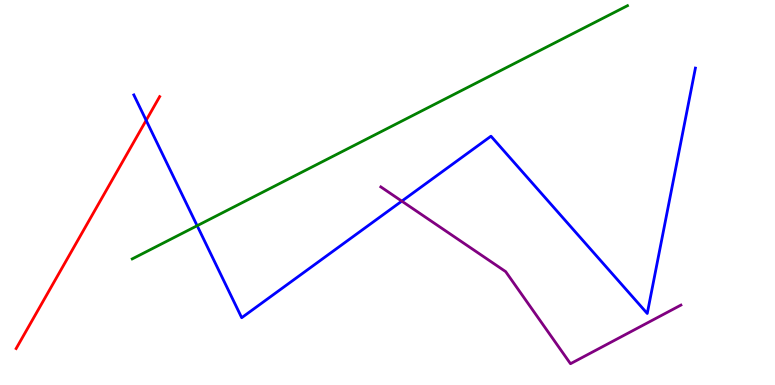[{'lines': ['blue', 'red'], 'intersections': [{'x': 1.89, 'y': 6.87}]}, {'lines': ['green', 'red'], 'intersections': []}, {'lines': ['purple', 'red'], 'intersections': []}, {'lines': ['blue', 'green'], 'intersections': [{'x': 2.54, 'y': 4.14}]}, {'lines': ['blue', 'purple'], 'intersections': [{'x': 5.18, 'y': 4.78}]}, {'lines': ['green', 'purple'], 'intersections': []}]